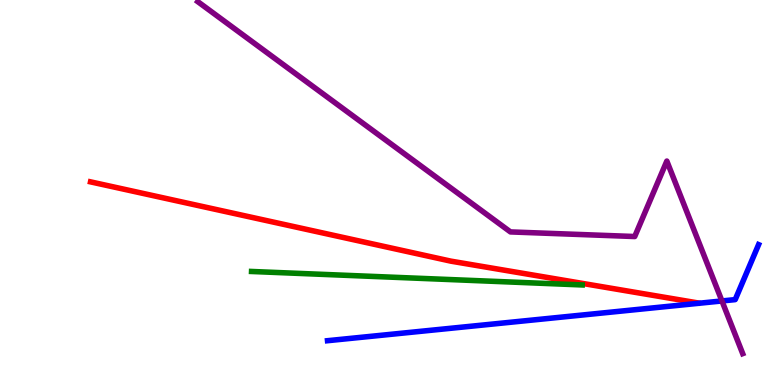[{'lines': ['blue', 'red'], 'intersections': []}, {'lines': ['green', 'red'], 'intersections': []}, {'lines': ['purple', 'red'], 'intersections': []}, {'lines': ['blue', 'green'], 'intersections': []}, {'lines': ['blue', 'purple'], 'intersections': [{'x': 9.32, 'y': 2.18}]}, {'lines': ['green', 'purple'], 'intersections': []}]